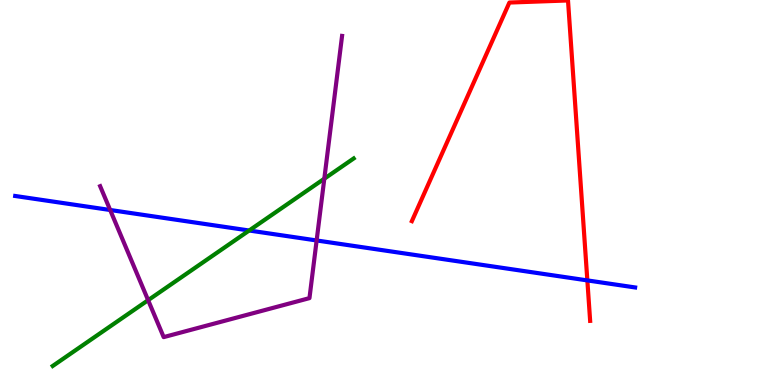[{'lines': ['blue', 'red'], 'intersections': [{'x': 7.58, 'y': 2.72}]}, {'lines': ['green', 'red'], 'intersections': []}, {'lines': ['purple', 'red'], 'intersections': []}, {'lines': ['blue', 'green'], 'intersections': [{'x': 3.22, 'y': 4.01}]}, {'lines': ['blue', 'purple'], 'intersections': [{'x': 1.42, 'y': 4.55}, {'x': 4.09, 'y': 3.75}]}, {'lines': ['green', 'purple'], 'intersections': [{'x': 1.91, 'y': 2.2}, {'x': 4.18, 'y': 5.36}]}]